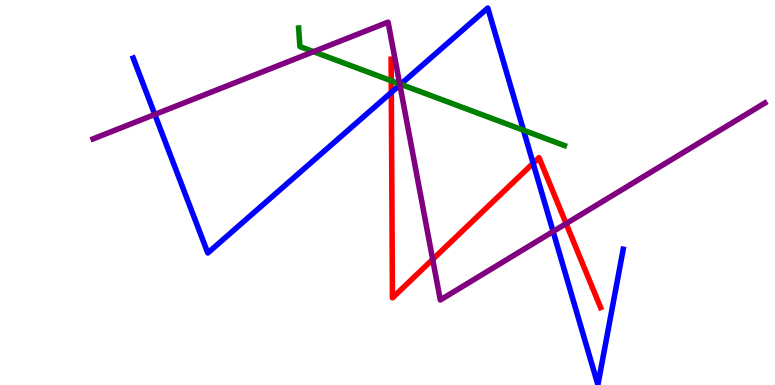[{'lines': ['blue', 'red'], 'intersections': [{'x': 5.05, 'y': 7.6}, {'x': 6.88, 'y': 5.76}]}, {'lines': ['green', 'red'], 'intersections': [{'x': 5.05, 'y': 7.9}]}, {'lines': ['purple', 'red'], 'intersections': [{'x': 5.58, 'y': 3.26}, {'x': 7.3, 'y': 4.19}]}, {'lines': ['blue', 'green'], 'intersections': [{'x': 5.17, 'y': 7.81}, {'x': 6.75, 'y': 6.62}]}, {'lines': ['blue', 'purple'], 'intersections': [{'x': 2.0, 'y': 7.03}, {'x': 5.16, 'y': 7.79}, {'x': 7.14, 'y': 3.99}]}, {'lines': ['green', 'purple'], 'intersections': [{'x': 4.05, 'y': 8.66}, {'x': 5.16, 'y': 7.82}]}]